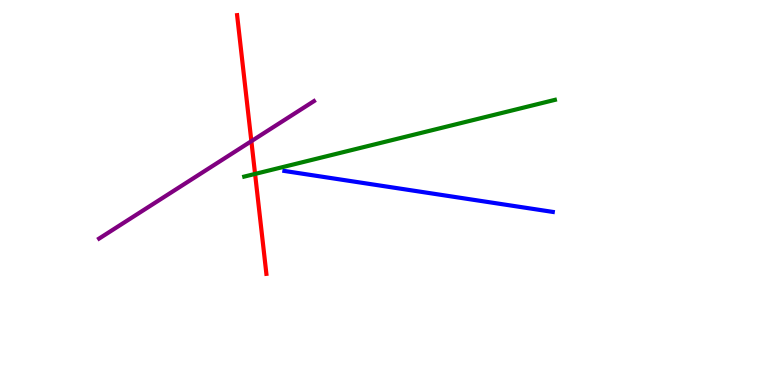[{'lines': ['blue', 'red'], 'intersections': []}, {'lines': ['green', 'red'], 'intersections': [{'x': 3.29, 'y': 5.48}]}, {'lines': ['purple', 'red'], 'intersections': [{'x': 3.24, 'y': 6.33}]}, {'lines': ['blue', 'green'], 'intersections': []}, {'lines': ['blue', 'purple'], 'intersections': []}, {'lines': ['green', 'purple'], 'intersections': []}]